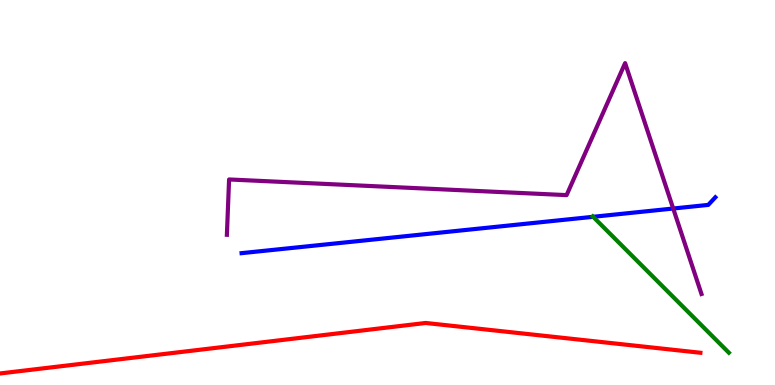[{'lines': ['blue', 'red'], 'intersections': []}, {'lines': ['green', 'red'], 'intersections': []}, {'lines': ['purple', 'red'], 'intersections': []}, {'lines': ['blue', 'green'], 'intersections': [{'x': 7.65, 'y': 4.37}]}, {'lines': ['blue', 'purple'], 'intersections': [{'x': 8.69, 'y': 4.58}]}, {'lines': ['green', 'purple'], 'intersections': []}]